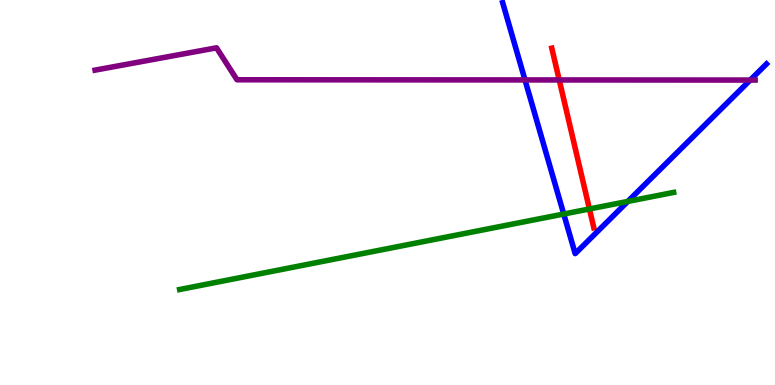[{'lines': ['blue', 'red'], 'intersections': []}, {'lines': ['green', 'red'], 'intersections': [{'x': 7.61, 'y': 4.57}]}, {'lines': ['purple', 'red'], 'intersections': [{'x': 7.22, 'y': 7.92}]}, {'lines': ['blue', 'green'], 'intersections': [{'x': 7.27, 'y': 4.44}, {'x': 8.1, 'y': 4.77}]}, {'lines': ['blue', 'purple'], 'intersections': [{'x': 6.77, 'y': 7.92}, {'x': 9.68, 'y': 7.92}]}, {'lines': ['green', 'purple'], 'intersections': []}]